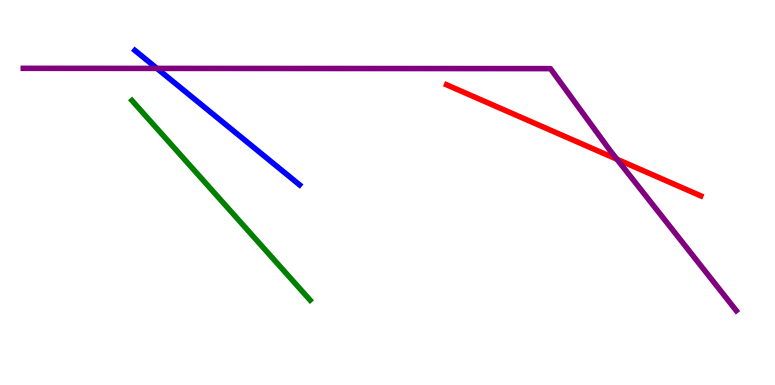[{'lines': ['blue', 'red'], 'intersections': []}, {'lines': ['green', 'red'], 'intersections': []}, {'lines': ['purple', 'red'], 'intersections': [{'x': 7.96, 'y': 5.86}]}, {'lines': ['blue', 'green'], 'intersections': []}, {'lines': ['blue', 'purple'], 'intersections': [{'x': 2.02, 'y': 8.22}]}, {'lines': ['green', 'purple'], 'intersections': []}]